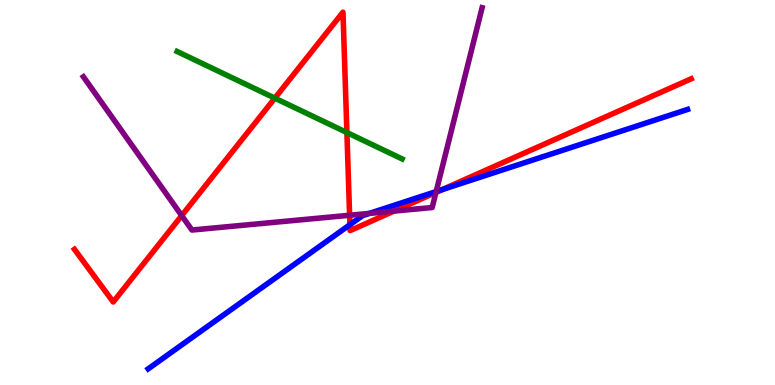[{'lines': ['blue', 'red'], 'intersections': [{'x': 4.51, 'y': 4.16}, {'x': 5.71, 'y': 5.08}]}, {'lines': ['green', 'red'], 'intersections': [{'x': 3.55, 'y': 7.45}, {'x': 4.48, 'y': 6.56}]}, {'lines': ['purple', 'red'], 'intersections': [{'x': 2.34, 'y': 4.4}, {'x': 4.51, 'y': 4.41}, {'x': 5.08, 'y': 4.52}, {'x': 5.63, 'y': 5.0}]}, {'lines': ['blue', 'green'], 'intersections': []}, {'lines': ['blue', 'purple'], 'intersections': [{'x': 4.77, 'y': 4.46}, {'x': 5.63, 'y': 5.02}]}, {'lines': ['green', 'purple'], 'intersections': []}]